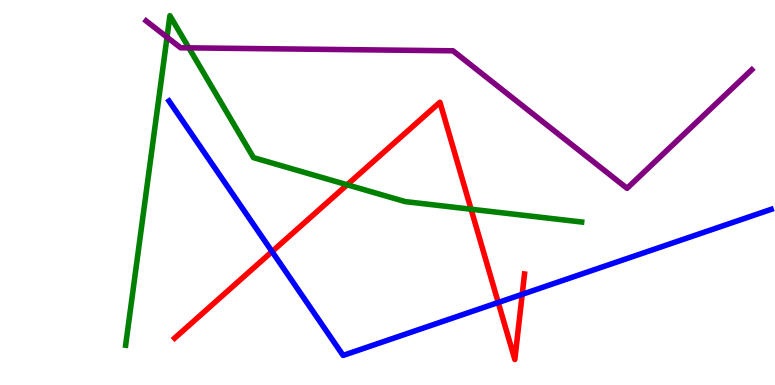[{'lines': ['blue', 'red'], 'intersections': [{'x': 3.51, 'y': 3.47}, {'x': 6.43, 'y': 2.14}, {'x': 6.74, 'y': 2.36}]}, {'lines': ['green', 'red'], 'intersections': [{'x': 4.48, 'y': 5.2}, {'x': 6.08, 'y': 4.57}]}, {'lines': ['purple', 'red'], 'intersections': []}, {'lines': ['blue', 'green'], 'intersections': []}, {'lines': ['blue', 'purple'], 'intersections': []}, {'lines': ['green', 'purple'], 'intersections': [{'x': 2.16, 'y': 9.03}, {'x': 2.44, 'y': 8.76}]}]